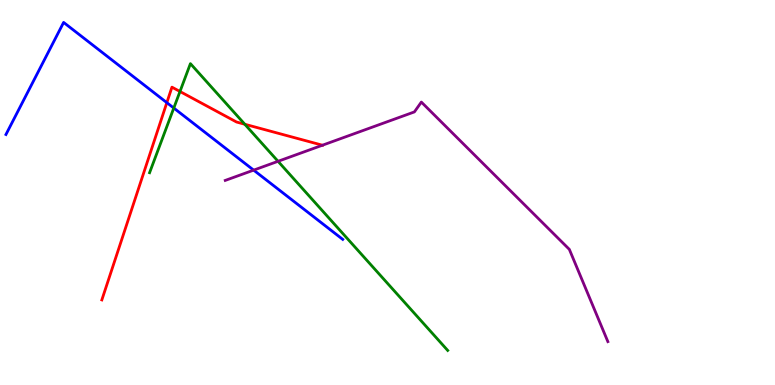[{'lines': ['blue', 'red'], 'intersections': [{'x': 2.15, 'y': 7.33}]}, {'lines': ['green', 'red'], 'intersections': [{'x': 2.32, 'y': 7.62}, {'x': 3.16, 'y': 6.77}]}, {'lines': ['purple', 'red'], 'intersections': [{'x': 4.16, 'y': 6.23}]}, {'lines': ['blue', 'green'], 'intersections': [{'x': 2.24, 'y': 7.19}]}, {'lines': ['blue', 'purple'], 'intersections': [{'x': 3.27, 'y': 5.58}]}, {'lines': ['green', 'purple'], 'intersections': [{'x': 3.59, 'y': 5.81}]}]